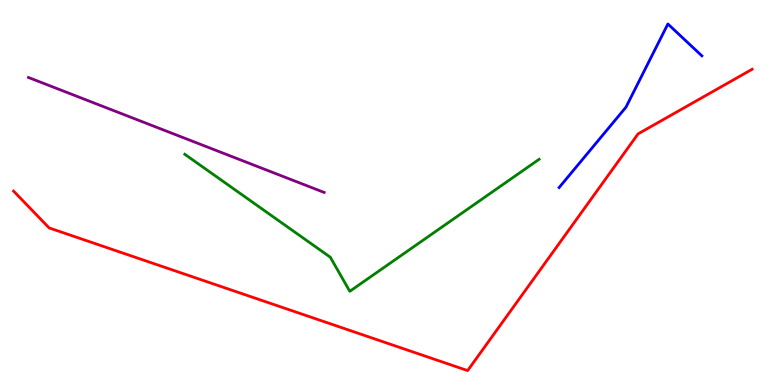[{'lines': ['blue', 'red'], 'intersections': []}, {'lines': ['green', 'red'], 'intersections': []}, {'lines': ['purple', 'red'], 'intersections': []}, {'lines': ['blue', 'green'], 'intersections': []}, {'lines': ['blue', 'purple'], 'intersections': []}, {'lines': ['green', 'purple'], 'intersections': []}]